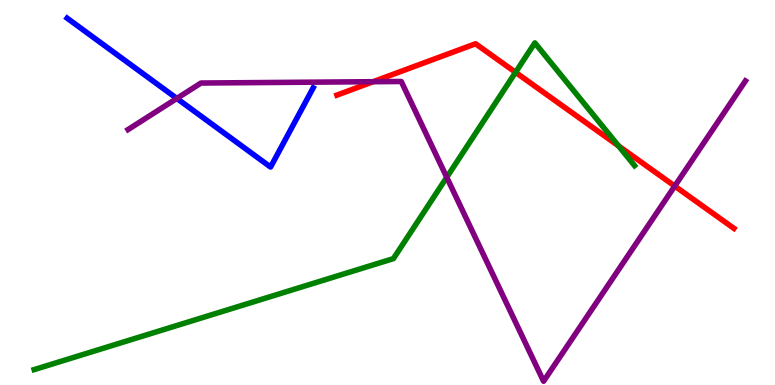[{'lines': ['blue', 'red'], 'intersections': []}, {'lines': ['green', 'red'], 'intersections': [{'x': 6.65, 'y': 8.12}, {'x': 7.98, 'y': 6.21}]}, {'lines': ['purple', 'red'], 'intersections': [{'x': 4.81, 'y': 7.88}, {'x': 8.71, 'y': 5.17}]}, {'lines': ['blue', 'green'], 'intersections': []}, {'lines': ['blue', 'purple'], 'intersections': [{'x': 2.28, 'y': 7.44}]}, {'lines': ['green', 'purple'], 'intersections': [{'x': 5.76, 'y': 5.39}]}]